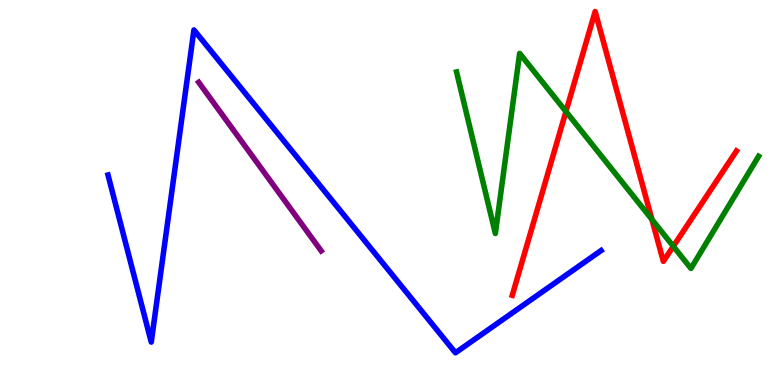[{'lines': ['blue', 'red'], 'intersections': []}, {'lines': ['green', 'red'], 'intersections': [{'x': 7.3, 'y': 7.1}, {'x': 8.41, 'y': 4.3}, {'x': 8.69, 'y': 3.6}]}, {'lines': ['purple', 'red'], 'intersections': []}, {'lines': ['blue', 'green'], 'intersections': []}, {'lines': ['blue', 'purple'], 'intersections': []}, {'lines': ['green', 'purple'], 'intersections': []}]